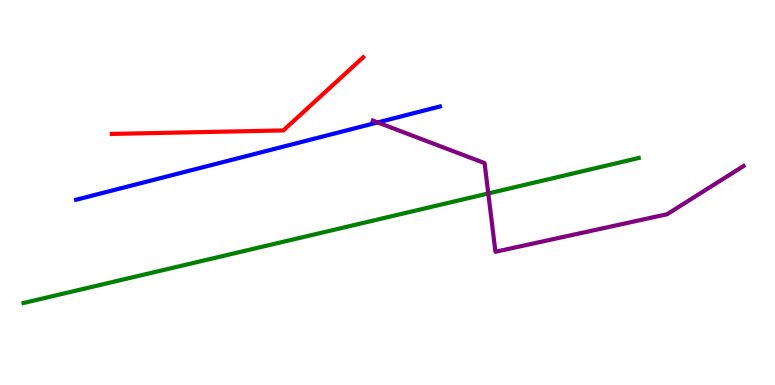[{'lines': ['blue', 'red'], 'intersections': []}, {'lines': ['green', 'red'], 'intersections': []}, {'lines': ['purple', 'red'], 'intersections': []}, {'lines': ['blue', 'green'], 'intersections': []}, {'lines': ['blue', 'purple'], 'intersections': [{'x': 4.87, 'y': 6.82}]}, {'lines': ['green', 'purple'], 'intersections': [{'x': 6.3, 'y': 4.98}]}]